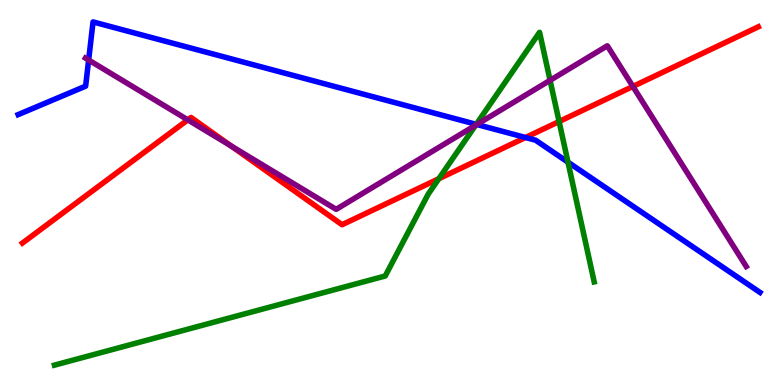[{'lines': ['blue', 'red'], 'intersections': [{'x': 6.78, 'y': 6.43}]}, {'lines': ['green', 'red'], 'intersections': [{'x': 5.66, 'y': 5.36}, {'x': 7.21, 'y': 6.84}]}, {'lines': ['purple', 'red'], 'intersections': [{'x': 2.42, 'y': 6.89}, {'x': 2.98, 'y': 6.21}, {'x': 8.17, 'y': 7.75}]}, {'lines': ['blue', 'green'], 'intersections': [{'x': 6.15, 'y': 6.77}, {'x': 7.33, 'y': 5.79}]}, {'lines': ['blue', 'purple'], 'intersections': [{'x': 1.14, 'y': 8.44}, {'x': 6.15, 'y': 6.77}]}, {'lines': ['green', 'purple'], 'intersections': [{'x': 6.14, 'y': 6.75}, {'x': 7.1, 'y': 7.91}]}]